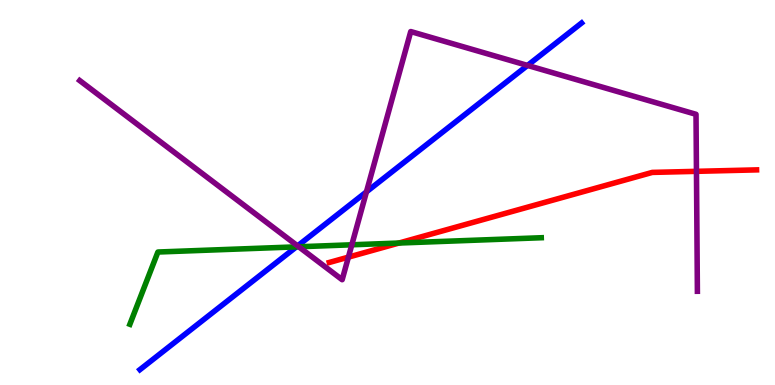[{'lines': ['blue', 'red'], 'intersections': []}, {'lines': ['green', 'red'], 'intersections': [{'x': 5.15, 'y': 3.69}]}, {'lines': ['purple', 'red'], 'intersections': [{'x': 4.5, 'y': 3.32}, {'x': 8.99, 'y': 5.55}]}, {'lines': ['blue', 'green'], 'intersections': [{'x': 3.82, 'y': 3.59}]}, {'lines': ['blue', 'purple'], 'intersections': [{'x': 3.84, 'y': 3.61}, {'x': 4.73, 'y': 5.02}, {'x': 6.81, 'y': 8.3}]}, {'lines': ['green', 'purple'], 'intersections': [{'x': 3.85, 'y': 3.59}, {'x': 4.54, 'y': 3.64}]}]